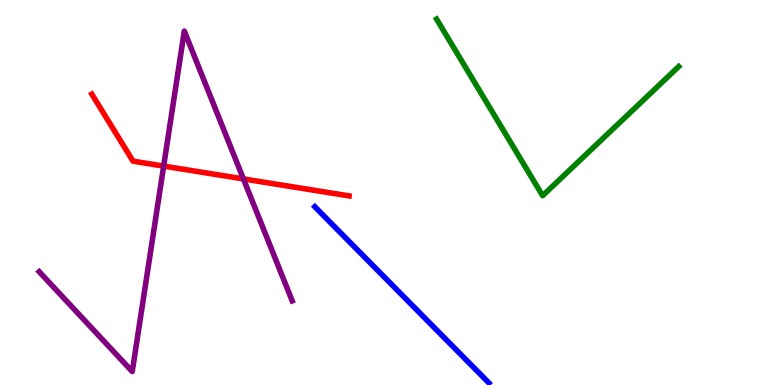[{'lines': ['blue', 'red'], 'intersections': []}, {'lines': ['green', 'red'], 'intersections': []}, {'lines': ['purple', 'red'], 'intersections': [{'x': 2.11, 'y': 5.69}, {'x': 3.14, 'y': 5.35}]}, {'lines': ['blue', 'green'], 'intersections': []}, {'lines': ['blue', 'purple'], 'intersections': []}, {'lines': ['green', 'purple'], 'intersections': []}]